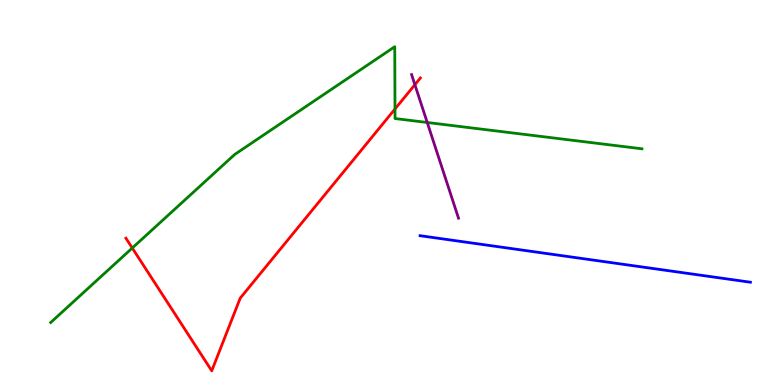[{'lines': ['blue', 'red'], 'intersections': []}, {'lines': ['green', 'red'], 'intersections': [{'x': 1.71, 'y': 3.56}, {'x': 5.1, 'y': 7.17}]}, {'lines': ['purple', 'red'], 'intersections': [{'x': 5.35, 'y': 7.8}]}, {'lines': ['blue', 'green'], 'intersections': []}, {'lines': ['blue', 'purple'], 'intersections': []}, {'lines': ['green', 'purple'], 'intersections': [{'x': 5.51, 'y': 6.82}]}]